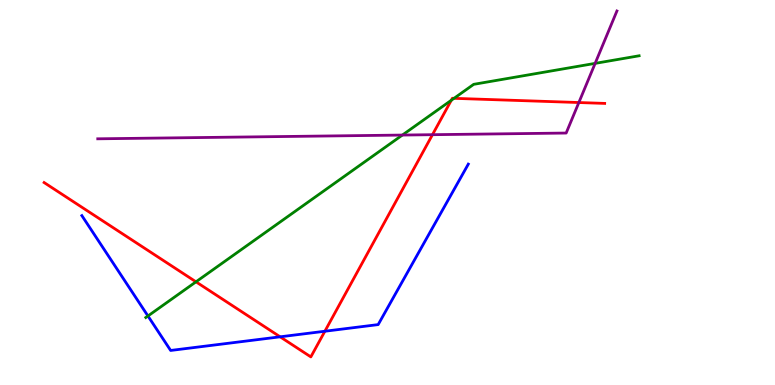[{'lines': ['blue', 'red'], 'intersections': [{'x': 3.61, 'y': 1.25}, {'x': 4.19, 'y': 1.4}]}, {'lines': ['green', 'red'], 'intersections': [{'x': 2.53, 'y': 2.68}, {'x': 5.82, 'y': 7.4}, {'x': 5.86, 'y': 7.45}]}, {'lines': ['purple', 'red'], 'intersections': [{'x': 5.58, 'y': 6.5}, {'x': 7.47, 'y': 7.34}]}, {'lines': ['blue', 'green'], 'intersections': [{'x': 1.91, 'y': 1.79}]}, {'lines': ['blue', 'purple'], 'intersections': []}, {'lines': ['green', 'purple'], 'intersections': [{'x': 5.19, 'y': 6.49}, {'x': 7.68, 'y': 8.35}]}]